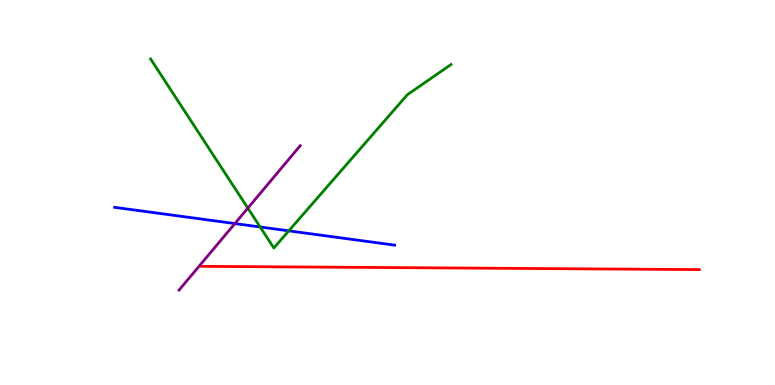[{'lines': ['blue', 'red'], 'intersections': []}, {'lines': ['green', 'red'], 'intersections': []}, {'lines': ['purple', 'red'], 'intersections': []}, {'lines': ['blue', 'green'], 'intersections': [{'x': 3.36, 'y': 4.1}, {'x': 3.73, 'y': 4.0}]}, {'lines': ['blue', 'purple'], 'intersections': [{'x': 3.03, 'y': 4.19}]}, {'lines': ['green', 'purple'], 'intersections': [{'x': 3.2, 'y': 4.59}]}]